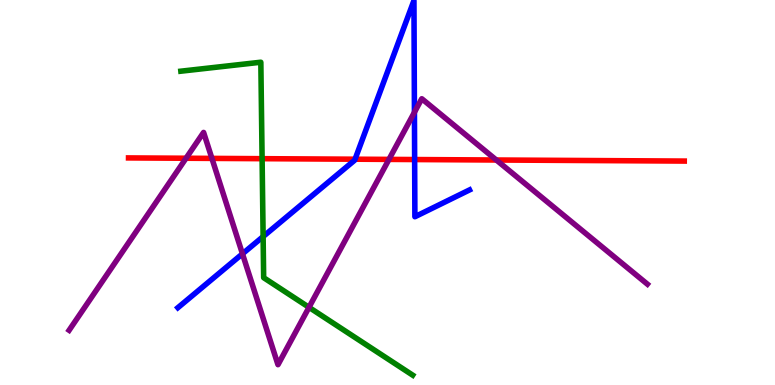[{'lines': ['blue', 'red'], 'intersections': [{'x': 4.58, 'y': 5.86}, {'x': 5.35, 'y': 5.86}]}, {'lines': ['green', 'red'], 'intersections': [{'x': 3.38, 'y': 5.88}]}, {'lines': ['purple', 'red'], 'intersections': [{'x': 2.4, 'y': 5.89}, {'x': 2.73, 'y': 5.89}, {'x': 5.02, 'y': 5.86}, {'x': 6.4, 'y': 5.84}]}, {'lines': ['blue', 'green'], 'intersections': [{'x': 3.4, 'y': 3.86}]}, {'lines': ['blue', 'purple'], 'intersections': [{'x': 3.13, 'y': 3.41}, {'x': 5.35, 'y': 7.08}]}, {'lines': ['green', 'purple'], 'intersections': [{'x': 3.99, 'y': 2.02}]}]